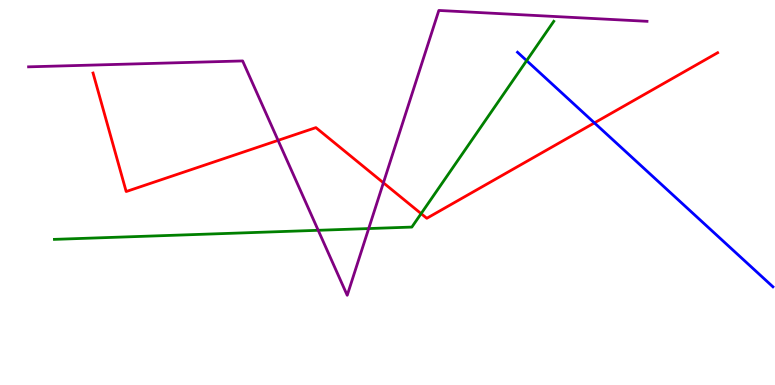[{'lines': ['blue', 'red'], 'intersections': [{'x': 7.67, 'y': 6.81}]}, {'lines': ['green', 'red'], 'intersections': [{'x': 5.43, 'y': 4.45}]}, {'lines': ['purple', 'red'], 'intersections': [{'x': 3.59, 'y': 6.35}, {'x': 4.95, 'y': 5.25}]}, {'lines': ['blue', 'green'], 'intersections': [{'x': 6.8, 'y': 8.42}]}, {'lines': ['blue', 'purple'], 'intersections': []}, {'lines': ['green', 'purple'], 'intersections': [{'x': 4.11, 'y': 4.02}, {'x': 4.76, 'y': 4.06}]}]